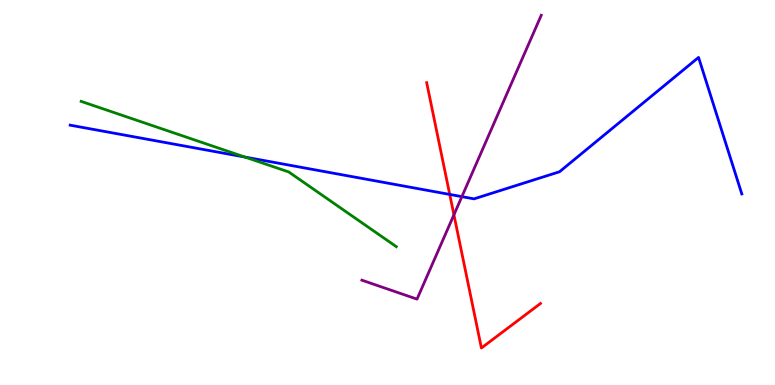[{'lines': ['blue', 'red'], 'intersections': [{'x': 5.8, 'y': 4.95}]}, {'lines': ['green', 'red'], 'intersections': []}, {'lines': ['purple', 'red'], 'intersections': [{'x': 5.86, 'y': 4.42}]}, {'lines': ['blue', 'green'], 'intersections': [{'x': 3.16, 'y': 5.92}]}, {'lines': ['blue', 'purple'], 'intersections': [{'x': 5.96, 'y': 4.89}]}, {'lines': ['green', 'purple'], 'intersections': []}]